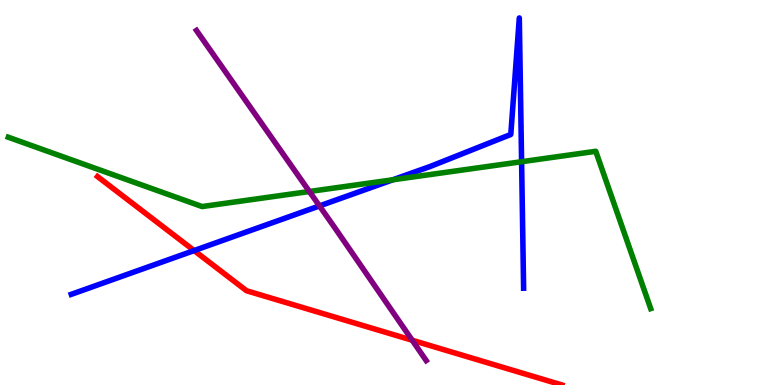[{'lines': ['blue', 'red'], 'intersections': [{'x': 2.5, 'y': 3.49}]}, {'lines': ['green', 'red'], 'intersections': []}, {'lines': ['purple', 'red'], 'intersections': [{'x': 5.32, 'y': 1.16}]}, {'lines': ['blue', 'green'], 'intersections': [{'x': 5.07, 'y': 5.33}, {'x': 6.73, 'y': 5.8}]}, {'lines': ['blue', 'purple'], 'intersections': [{'x': 4.12, 'y': 4.65}]}, {'lines': ['green', 'purple'], 'intersections': [{'x': 3.99, 'y': 5.03}]}]